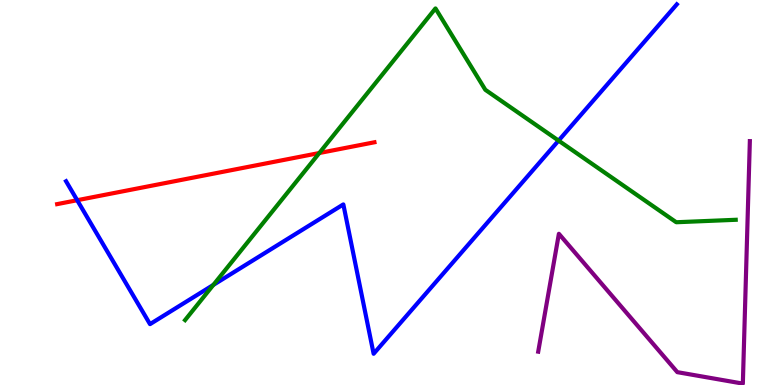[{'lines': ['blue', 'red'], 'intersections': [{'x': 0.996, 'y': 4.8}]}, {'lines': ['green', 'red'], 'intersections': [{'x': 4.12, 'y': 6.03}]}, {'lines': ['purple', 'red'], 'intersections': []}, {'lines': ['blue', 'green'], 'intersections': [{'x': 2.75, 'y': 2.6}, {'x': 7.21, 'y': 6.35}]}, {'lines': ['blue', 'purple'], 'intersections': []}, {'lines': ['green', 'purple'], 'intersections': []}]